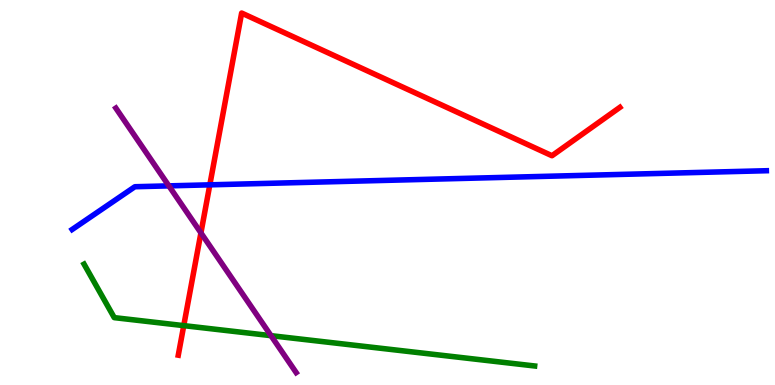[{'lines': ['blue', 'red'], 'intersections': [{'x': 2.71, 'y': 5.2}]}, {'lines': ['green', 'red'], 'intersections': [{'x': 2.37, 'y': 1.54}]}, {'lines': ['purple', 'red'], 'intersections': [{'x': 2.59, 'y': 3.95}]}, {'lines': ['blue', 'green'], 'intersections': []}, {'lines': ['blue', 'purple'], 'intersections': [{'x': 2.18, 'y': 5.17}]}, {'lines': ['green', 'purple'], 'intersections': [{'x': 3.5, 'y': 1.28}]}]